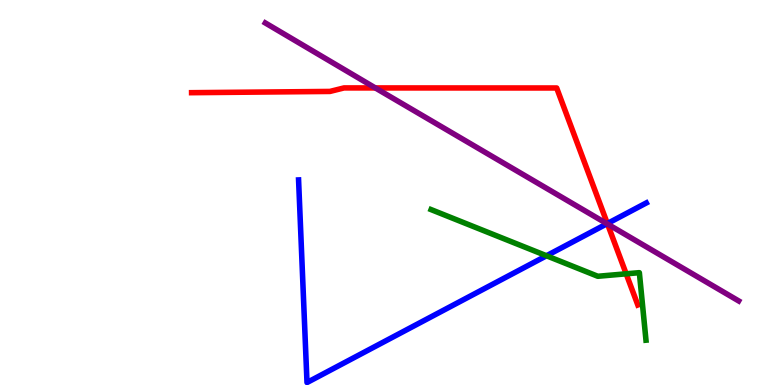[{'lines': ['blue', 'red'], 'intersections': [{'x': 7.84, 'y': 4.19}]}, {'lines': ['green', 'red'], 'intersections': [{'x': 8.08, 'y': 2.89}]}, {'lines': ['purple', 'red'], 'intersections': [{'x': 4.84, 'y': 7.72}, {'x': 7.84, 'y': 4.18}]}, {'lines': ['blue', 'green'], 'intersections': [{'x': 7.05, 'y': 3.36}]}, {'lines': ['blue', 'purple'], 'intersections': [{'x': 7.83, 'y': 4.19}]}, {'lines': ['green', 'purple'], 'intersections': []}]